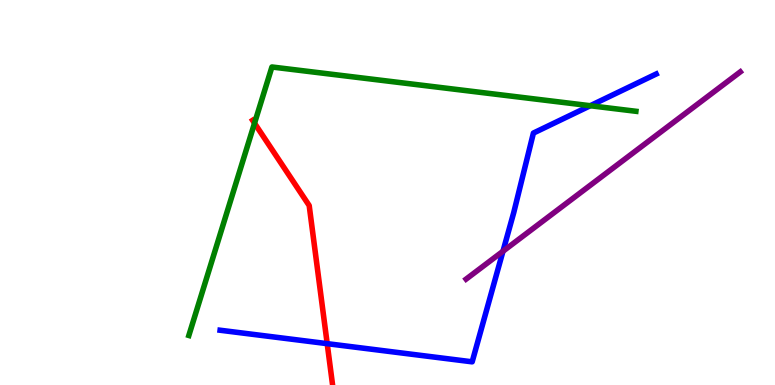[{'lines': ['blue', 'red'], 'intersections': [{'x': 4.22, 'y': 1.07}]}, {'lines': ['green', 'red'], 'intersections': [{'x': 3.28, 'y': 6.8}]}, {'lines': ['purple', 'red'], 'intersections': []}, {'lines': ['blue', 'green'], 'intersections': [{'x': 7.62, 'y': 7.25}]}, {'lines': ['blue', 'purple'], 'intersections': [{'x': 6.49, 'y': 3.47}]}, {'lines': ['green', 'purple'], 'intersections': []}]